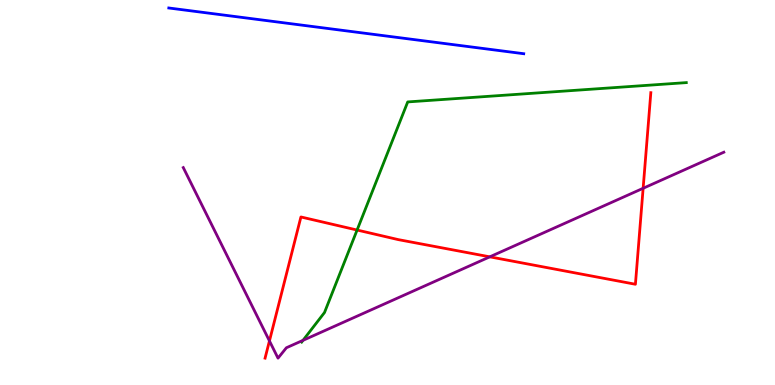[{'lines': ['blue', 'red'], 'intersections': []}, {'lines': ['green', 'red'], 'intersections': [{'x': 4.61, 'y': 4.03}]}, {'lines': ['purple', 'red'], 'intersections': [{'x': 3.48, 'y': 1.14}, {'x': 6.32, 'y': 3.33}, {'x': 8.3, 'y': 5.11}]}, {'lines': ['blue', 'green'], 'intersections': []}, {'lines': ['blue', 'purple'], 'intersections': []}, {'lines': ['green', 'purple'], 'intersections': [{'x': 3.91, 'y': 1.16}]}]